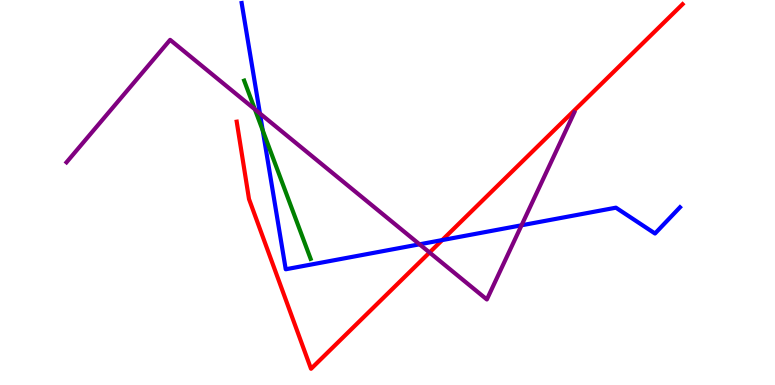[{'lines': ['blue', 'red'], 'intersections': [{'x': 5.71, 'y': 3.76}]}, {'lines': ['green', 'red'], 'intersections': []}, {'lines': ['purple', 'red'], 'intersections': [{'x': 5.54, 'y': 3.44}]}, {'lines': ['blue', 'green'], 'intersections': [{'x': 3.39, 'y': 6.61}]}, {'lines': ['blue', 'purple'], 'intersections': [{'x': 3.35, 'y': 7.05}, {'x': 5.41, 'y': 3.65}, {'x': 6.73, 'y': 4.15}]}, {'lines': ['green', 'purple'], 'intersections': [{'x': 3.29, 'y': 7.16}]}]